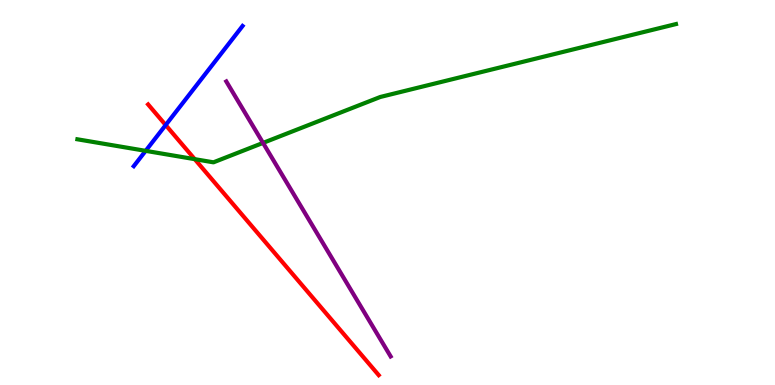[{'lines': ['blue', 'red'], 'intersections': [{'x': 2.14, 'y': 6.75}]}, {'lines': ['green', 'red'], 'intersections': [{'x': 2.51, 'y': 5.87}]}, {'lines': ['purple', 'red'], 'intersections': []}, {'lines': ['blue', 'green'], 'intersections': [{'x': 1.88, 'y': 6.08}]}, {'lines': ['blue', 'purple'], 'intersections': []}, {'lines': ['green', 'purple'], 'intersections': [{'x': 3.39, 'y': 6.29}]}]